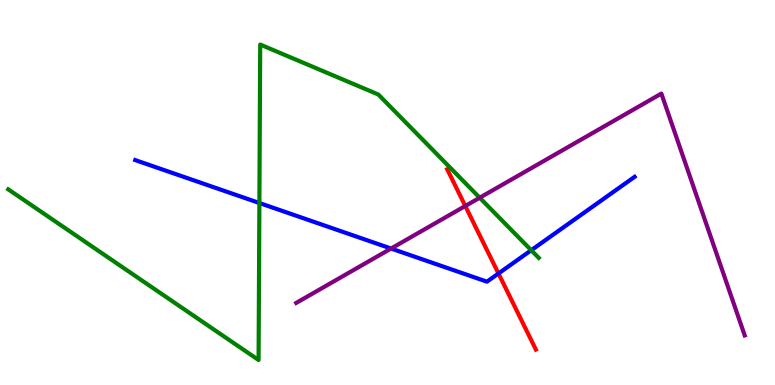[{'lines': ['blue', 'red'], 'intersections': [{'x': 6.43, 'y': 2.9}]}, {'lines': ['green', 'red'], 'intersections': []}, {'lines': ['purple', 'red'], 'intersections': [{'x': 6.0, 'y': 4.65}]}, {'lines': ['blue', 'green'], 'intersections': [{'x': 3.35, 'y': 4.73}, {'x': 6.85, 'y': 3.5}]}, {'lines': ['blue', 'purple'], 'intersections': [{'x': 5.05, 'y': 3.54}]}, {'lines': ['green', 'purple'], 'intersections': [{'x': 6.19, 'y': 4.86}]}]